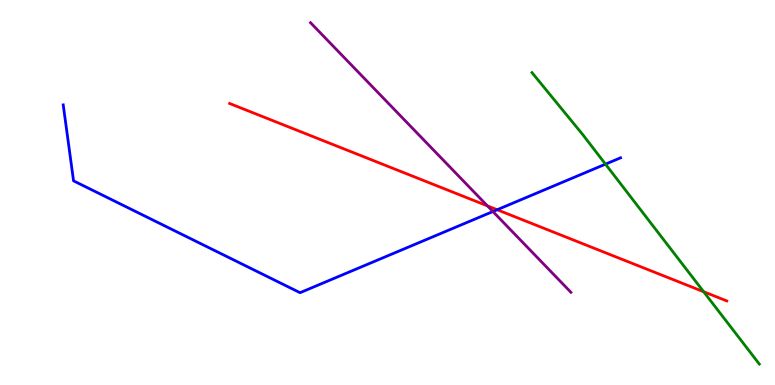[{'lines': ['blue', 'red'], 'intersections': [{'x': 6.42, 'y': 4.55}]}, {'lines': ['green', 'red'], 'intersections': [{'x': 9.08, 'y': 2.42}]}, {'lines': ['purple', 'red'], 'intersections': [{'x': 6.29, 'y': 4.65}]}, {'lines': ['blue', 'green'], 'intersections': [{'x': 7.81, 'y': 5.74}]}, {'lines': ['blue', 'purple'], 'intersections': [{'x': 6.36, 'y': 4.51}]}, {'lines': ['green', 'purple'], 'intersections': []}]